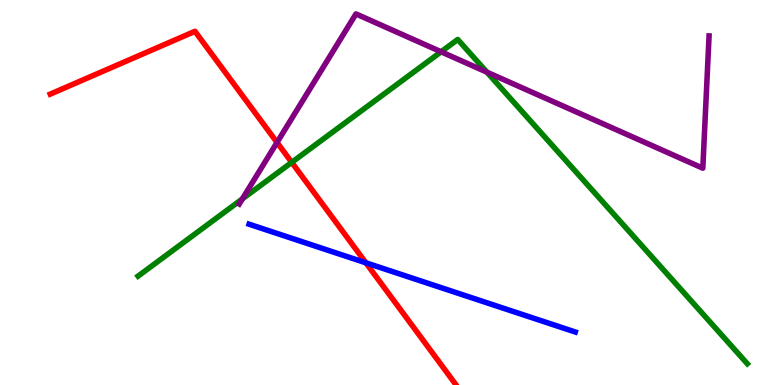[{'lines': ['blue', 'red'], 'intersections': [{'x': 4.72, 'y': 3.17}]}, {'lines': ['green', 'red'], 'intersections': [{'x': 3.76, 'y': 5.78}]}, {'lines': ['purple', 'red'], 'intersections': [{'x': 3.57, 'y': 6.3}]}, {'lines': ['blue', 'green'], 'intersections': []}, {'lines': ['blue', 'purple'], 'intersections': []}, {'lines': ['green', 'purple'], 'intersections': [{'x': 3.13, 'y': 4.83}, {'x': 5.69, 'y': 8.65}, {'x': 6.28, 'y': 8.13}]}]